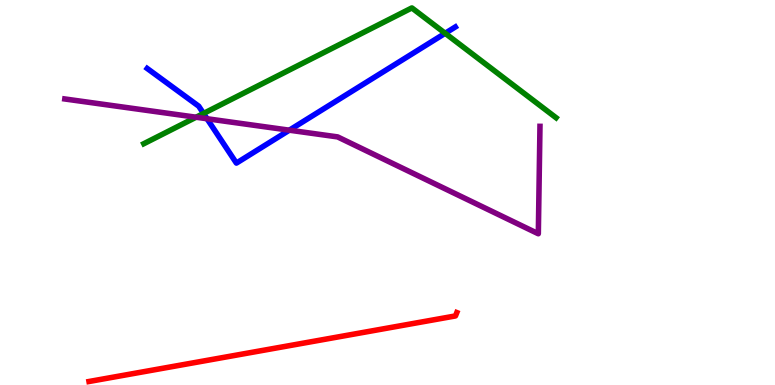[{'lines': ['blue', 'red'], 'intersections': []}, {'lines': ['green', 'red'], 'intersections': []}, {'lines': ['purple', 'red'], 'intersections': []}, {'lines': ['blue', 'green'], 'intersections': [{'x': 2.63, 'y': 7.05}, {'x': 5.74, 'y': 9.14}]}, {'lines': ['blue', 'purple'], 'intersections': [{'x': 2.67, 'y': 6.92}, {'x': 3.73, 'y': 6.62}]}, {'lines': ['green', 'purple'], 'intersections': [{'x': 2.53, 'y': 6.96}]}]